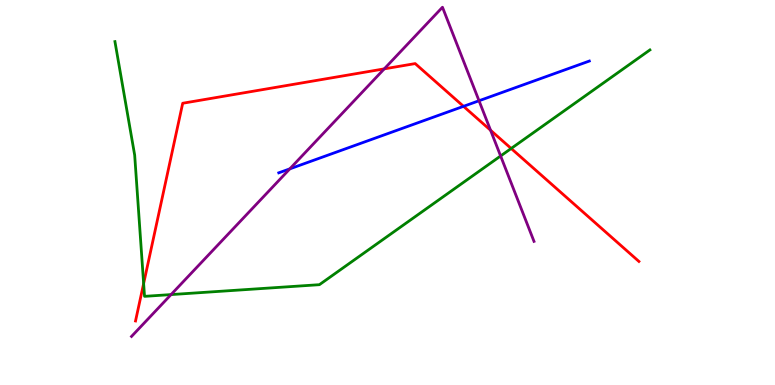[{'lines': ['blue', 'red'], 'intersections': [{'x': 5.98, 'y': 7.24}]}, {'lines': ['green', 'red'], 'intersections': [{'x': 1.85, 'y': 2.64}, {'x': 6.6, 'y': 6.14}]}, {'lines': ['purple', 'red'], 'intersections': [{'x': 4.96, 'y': 8.21}, {'x': 6.33, 'y': 6.62}]}, {'lines': ['blue', 'green'], 'intersections': []}, {'lines': ['blue', 'purple'], 'intersections': [{'x': 3.74, 'y': 5.61}, {'x': 6.18, 'y': 7.38}]}, {'lines': ['green', 'purple'], 'intersections': [{'x': 2.21, 'y': 2.35}, {'x': 6.46, 'y': 5.95}]}]